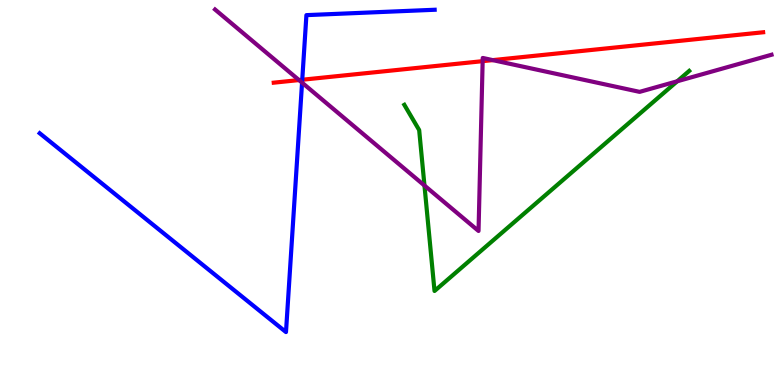[{'lines': ['blue', 'red'], 'intersections': [{'x': 3.9, 'y': 7.93}]}, {'lines': ['green', 'red'], 'intersections': []}, {'lines': ['purple', 'red'], 'intersections': [{'x': 3.86, 'y': 7.92}, {'x': 6.23, 'y': 8.41}, {'x': 6.36, 'y': 8.44}]}, {'lines': ['blue', 'green'], 'intersections': []}, {'lines': ['blue', 'purple'], 'intersections': [{'x': 3.9, 'y': 7.85}]}, {'lines': ['green', 'purple'], 'intersections': [{'x': 5.48, 'y': 5.18}, {'x': 8.74, 'y': 7.89}]}]